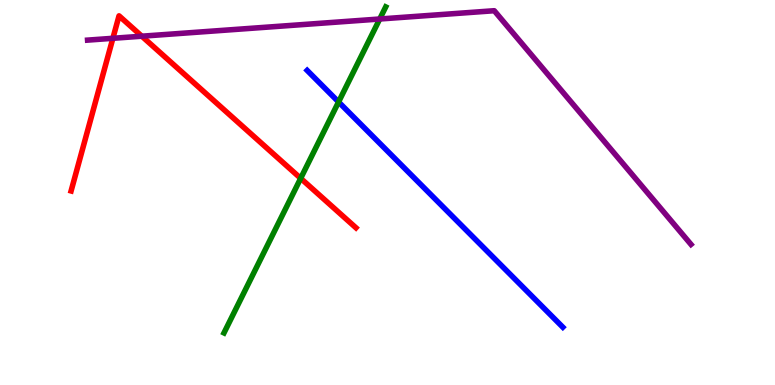[{'lines': ['blue', 'red'], 'intersections': []}, {'lines': ['green', 'red'], 'intersections': [{'x': 3.88, 'y': 5.37}]}, {'lines': ['purple', 'red'], 'intersections': [{'x': 1.46, 'y': 9.01}, {'x': 1.83, 'y': 9.06}]}, {'lines': ['blue', 'green'], 'intersections': [{'x': 4.37, 'y': 7.35}]}, {'lines': ['blue', 'purple'], 'intersections': []}, {'lines': ['green', 'purple'], 'intersections': [{'x': 4.9, 'y': 9.51}]}]